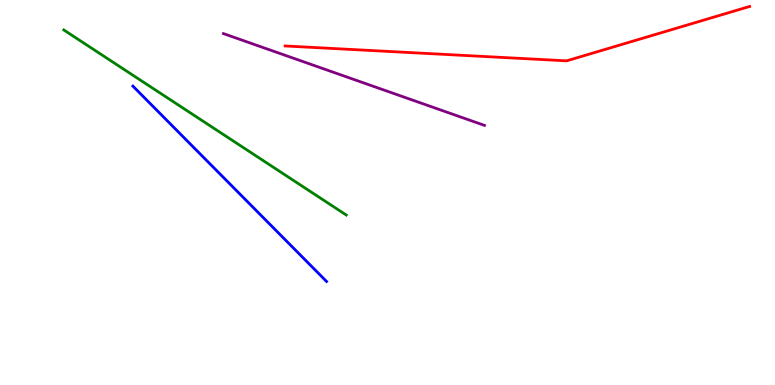[{'lines': ['blue', 'red'], 'intersections': []}, {'lines': ['green', 'red'], 'intersections': []}, {'lines': ['purple', 'red'], 'intersections': []}, {'lines': ['blue', 'green'], 'intersections': []}, {'lines': ['blue', 'purple'], 'intersections': []}, {'lines': ['green', 'purple'], 'intersections': []}]